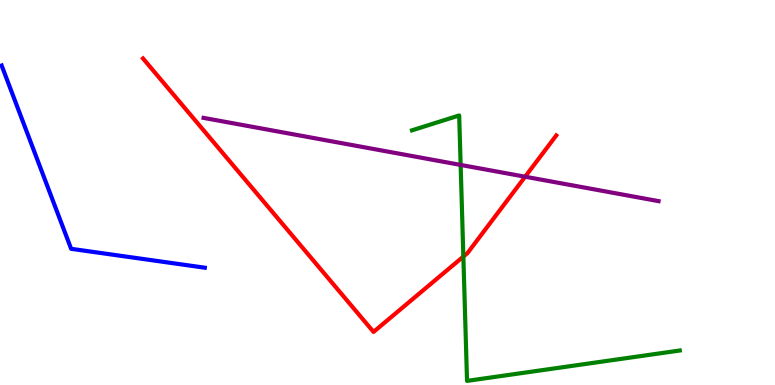[{'lines': ['blue', 'red'], 'intersections': []}, {'lines': ['green', 'red'], 'intersections': [{'x': 5.98, 'y': 3.34}]}, {'lines': ['purple', 'red'], 'intersections': [{'x': 6.78, 'y': 5.41}]}, {'lines': ['blue', 'green'], 'intersections': []}, {'lines': ['blue', 'purple'], 'intersections': []}, {'lines': ['green', 'purple'], 'intersections': [{'x': 5.94, 'y': 5.72}]}]